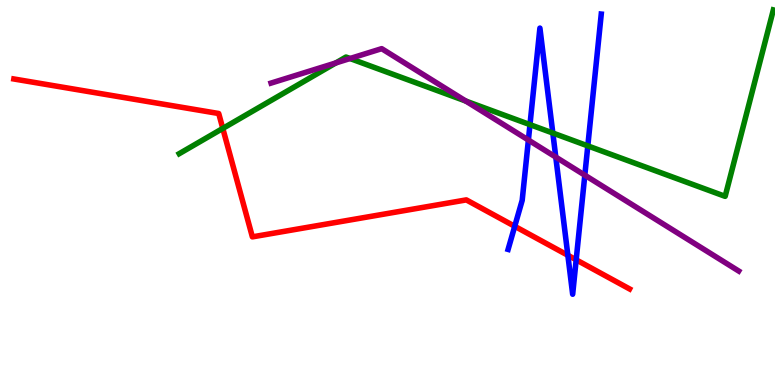[{'lines': ['blue', 'red'], 'intersections': [{'x': 6.64, 'y': 4.12}, {'x': 7.33, 'y': 3.37}, {'x': 7.43, 'y': 3.25}]}, {'lines': ['green', 'red'], 'intersections': [{'x': 2.87, 'y': 6.66}]}, {'lines': ['purple', 'red'], 'intersections': []}, {'lines': ['blue', 'green'], 'intersections': [{'x': 6.84, 'y': 6.76}, {'x': 7.13, 'y': 6.54}, {'x': 7.58, 'y': 6.21}]}, {'lines': ['blue', 'purple'], 'intersections': [{'x': 6.82, 'y': 6.36}, {'x': 7.17, 'y': 5.92}, {'x': 7.55, 'y': 5.45}]}, {'lines': ['green', 'purple'], 'intersections': [{'x': 4.33, 'y': 8.37}, {'x': 4.52, 'y': 8.48}, {'x': 6.01, 'y': 7.38}]}]